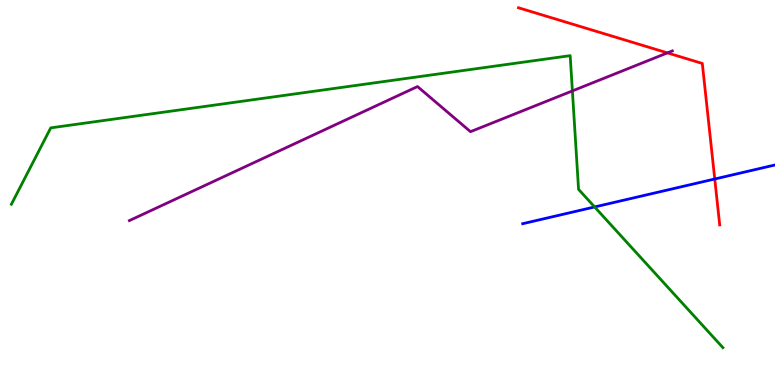[{'lines': ['blue', 'red'], 'intersections': [{'x': 9.22, 'y': 5.35}]}, {'lines': ['green', 'red'], 'intersections': []}, {'lines': ['purple', 'red'], 'intersections': [{'x': 8.61, 'y': 8.63}]}, {'lines': ['blue', 'green'], 'intersections': [{'x': 7.67, 'y': 4.62}]}, {'lines': ['blue', 'purple'], 'intersections': []}, {'lines': ['green', 'purple'], 'intersections': [{'x': 7.39, 'y': 7.64}]}]